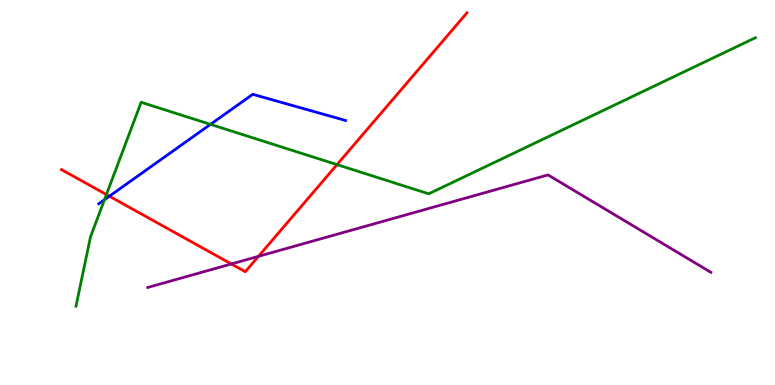[{'lines': ['blue', 'red'], 'intersections': [{'x': 1.41, 'y': 4.9}]}, {'lines': ['green', 'red'], 'intersections': [{'x': 1.37, 'y': 4.95}, {'x': 4.35, 'y': 5.72}]}, {'lines': ['purple', 'red'], 'intersections': [{'x': 2.99, 'y': 3.14}, {'x': 3.34, 'y': 3.34}]}, {'lines': ['blue', 'green'], 'intersections': [{'x': 1.35, 'y': 4.81}, {'x': 2.72, 'y': 6.77}]}, {'lines': ['blue', 'purple'], 'intersections': []}, {'lines': ['green', 'purple'], 'intersections': []}]